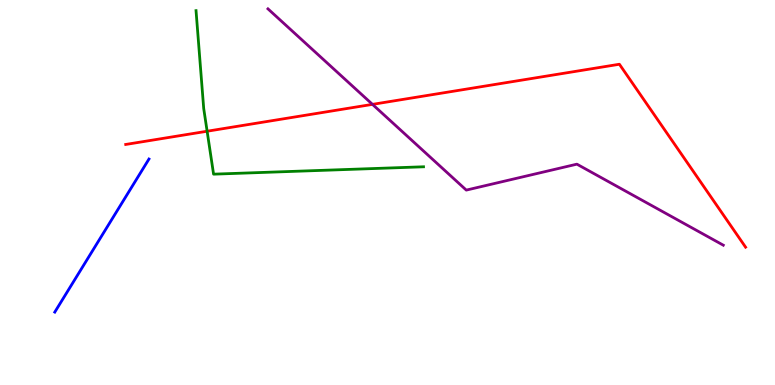[{'lines': ['blue', 'red'], 'intersections': []}, {'lines': ['green', 'red'], 'intersections': [{'x': 2.67, 'y': 6.59}]}, {'lines': ['purple', 'red'], 'intersections': [{'x': 4.81, 'y': 7.29}]}, {'lines': ['blue', 'green'], 'intersections': []}, {'lines': ['blue', 'purple'], 'intersections': []}, {'lines': ['green', 'purple'], 'intersections': []}]